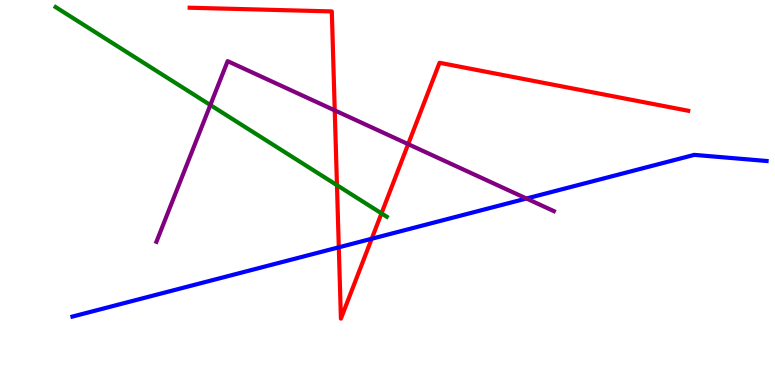[{'lines': ['blue', 'red'], 'intersections': [{'x': 4.37, 'y': 3.58}, {'x': 4.8, 'y': 3.8}]}, {'lines': ['green', 'red'], 'intersections': [{'x': 4.35, 'y': 5.19}, {'x': 4.92, 'y': 4.46}]}, {'lines': ['purple', 'red'], 'intersections': [{'x': 4.32, 'y': 7.13}, {'x': 5.27, 'y': 6.26}]}, {'lines': ['blue', 'green'], 'intersections': []}, {'lines': ['blue', 'purple'], 'intersections': [{'x': 6.79, 'y': 4.84}]}, {'lines': ['green', 'purple'], 'intersections': [{'x': 2.71, 'y': 7.27}]}]